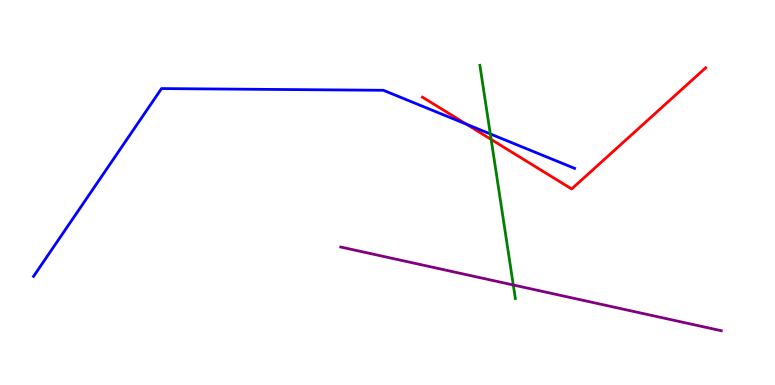[{'lines': ['blue', 'red'], 'intersections': [{'x': 6.02, 'y': 6.78}]}, {'lines': ['green', 'red'], 'intersections': [{'x': 6.34, 'y': 6.38}]}, {'lines': ['purple', 'red'], 'intersections': []}, {'lines': ['blue', 'green'], 'intersections': [{'x': 6.33, 'y': 6.52}]}, {'lines': ['blue', 'purple'], 'intersections': []}, {'lines': ['green', 'purple'], 'intersections': [{'x': 6.62, 'y': 2.6}]}]